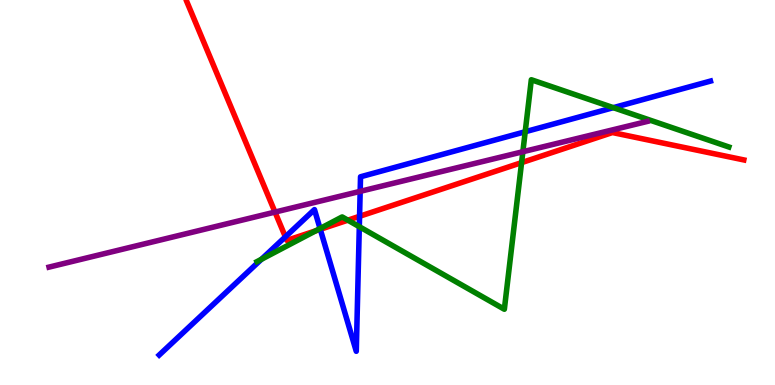[{'lines': ['blue', 'red'], 'intersections': [{'x': 3.68, 'y': 3.85}, {'x': 4.13, 'y': 4.04}, {'x': 4.64, 'y': 4.38}]}, {'lines': ['green', 'red'], 'intersections': [{'x': 4.07, 'y': 4.0}, {'x': 4.49, 'y': 4.28}, {'x': 6.73, 'y': 5.78}]}, {'lines': ['purple', 'red'], 'intersections': [{'x': 3.55, 'y': 4.49}]}, {'lines': ['blue', 'green'], 'intersections': [{'x': 3.37, 'y': 3.26}, {'x': 4.13, 'y': 4.06}, {'x': 4.64, 'y': 4.11}, {'x': 6.78, 'y': 6.58}, {'x': 7.91, 'y': 7.2}]}, {'lines': ['blue', 'purple'], 'intersections': [{'x': 4.65, 'y': 5.03}]}, {'lines': ['green', 'purple'], 'intersections': [{'x': 6.75, 'y': 6.06}]}]